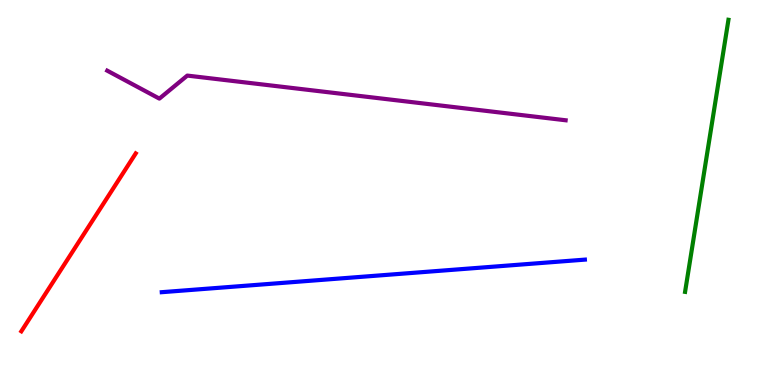[{'lines': ['blue', 'red'], 'intersections': []}, {'lines': ['green', 'red'], 'intersections': []}, {'lines': ['purple', 'red'], 'intersections': []}, {'lines': ['blue', 'green'], 'intersections': []}, {'lines': ['blue', 'purple'], 'intersections': []}, {'lines': ['green', 'purple'], 'intersections': []}]